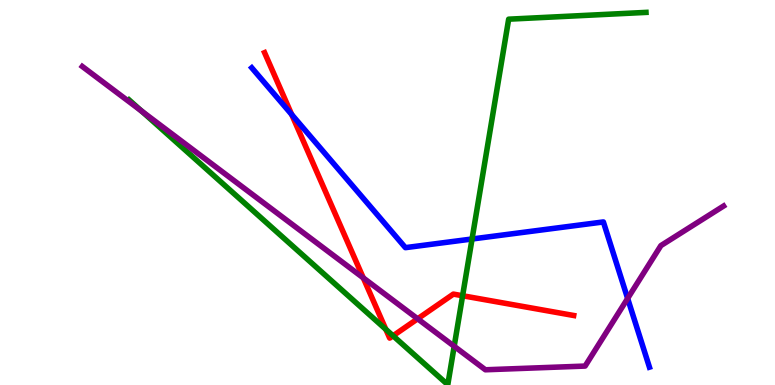[{'lines': ['blue', 'red'], 'intersections': [{'x': 3.76, 'y': 7.03}]}, {'lines': ['green', 'red'], 'intersections': [{'x': 4.98, 'y': 1.45}, {'x': 5.07, 'y': 1.28}, {'x': 5.97, 'y': 2.32}]}, {'lines': ['purple', 'red'], 'intersections': [{'x': 4.69, 'y': 2.78}, {'x': 5.39, 'y': 1.72}]}, {'lines': ['blue', 'green'], 'intersections': [{'x': 6.09, 'y': 3.79}]}, {'lines': ['blue', 'purple'], 'intersections': [{'x': 8.1, 'y': 2.25}]}, {'lines': ['green', 'purple'], 'intersections': [{'x': 1.83, 'y': 7.12}, {'x': 5.86, 'y': 1.01}]}]